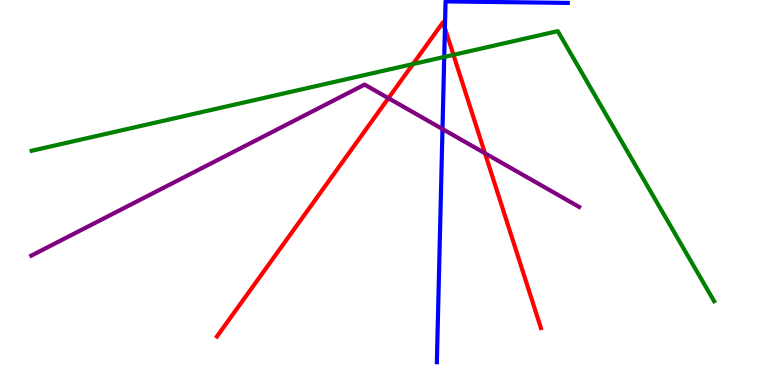[{'lines': ['blue', 'red'], 'intersections': [{'x': 5.74, 'y': 9.27}]}, {'lines': ['green', 'red'], 'intersections': [{'x': 5.33, 'y': 8.34}, {'x': 5.85, 'y': 8.58}]}, {'lines': ['purple', 'red'], 'intersections': [{'x': 5.01, 'y': 7.45}, {'x': 6.26, 'y': 6.02}]}, {'lines': ['blue', 'green'], 'intersections': [{'x': 5.73, 'y': 8.52}]}, {'lines': ['blue', 'purple'], 'intersections': [{'x': 5.71, 'y': 6.65}]}, {'lines': ['green', 'purple'], 'intersections': []}]